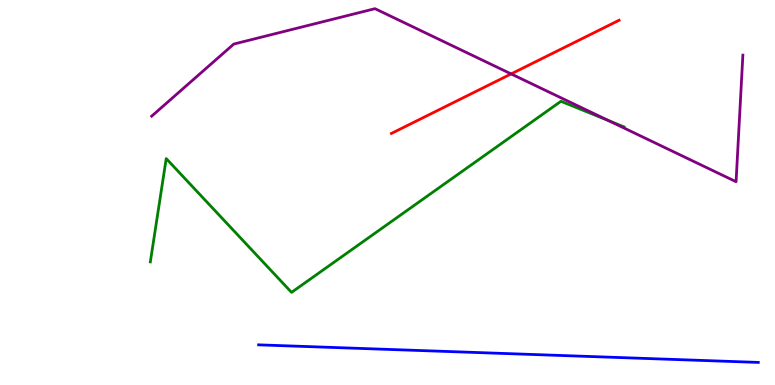[{'lines': ['blue', 'red'], 'intersections': []}, {'lines': ['green', 'red'], 'intersections': []}, {'lines': ['purple', 'red'], 'intersections': [{'x': 6.6, 'y': 8.08}]}, {'lines': ['blue', 'green'], 'intersections': []}, {'lines': ['blue', 'purple'], 'intersections': []}, {'lines': ['green', 'purple'], 'intersections': [{'x': 7.86, 'y': 6.86}]}]